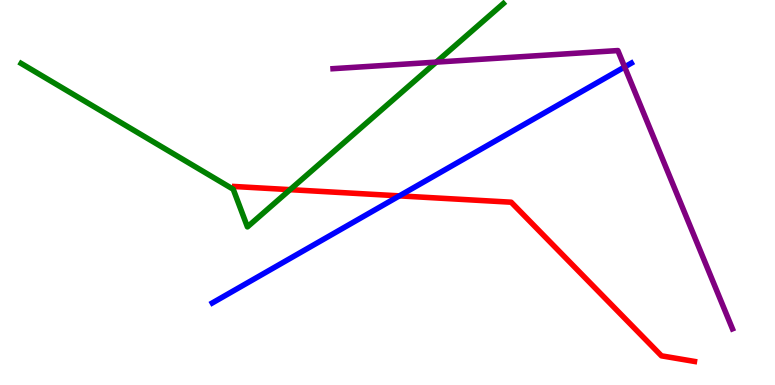[{'lines': ['blue', 'red'], 'intersections': [{'x': 5.15, 'y': 4.91}]}, {'lines': ['green', 'red'], 'intersections': [{'x': 3.74, 'y': 5.07}]}, {'lines': ['purple', 'red'], 'intersections': []}, {'lines': ['blue', 'green'], 'intersections': []}, {'lines': ['blue', 'purple'], 'intersections': [{'x': 8.06, 'y': 8.26}]}, {'lines': ['green', 'purple'], 'intersections': [{'x': 5.63, 'y': 8.39}]}]